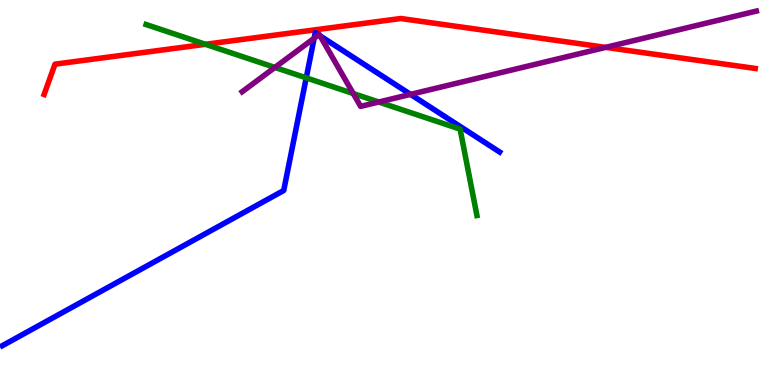[{'lines': ['blue', 'red'], 'intersections': []}, {'lines': ['green', 'red'], 'intersections': [{'x': 2.65, 'y': 8.85}]}, {'lines': ['purple', 'red'], 'intersections': [{'x': 7.82, 'y': 8.77}]}, {'lines': ['blue', 'green'], 'intersections': [{'x': 3.95, 'y': 7.98}]}, {'lines': ['blue', 'purple'], 'intersections': [{'x': 4.05, 'y': 9.01}, {'x': 4.11, 'y': 9.09}, {'x': 4.13, 'y': 9.07}, {'x': 5.3, 'y': 7.55}]}, {'lines': ['green', 'purple'], 'intersections': [{'x': 3.55, 'y': 8.25}, {'x': 4.56, 'y': 7.57}, {'x': 4.89, 'y': 7.35}]}]